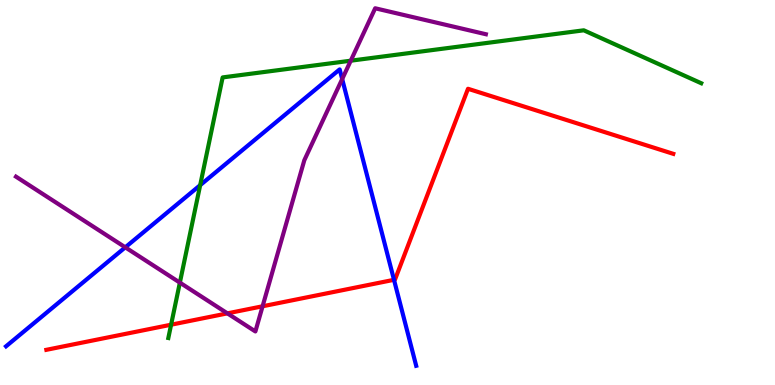[{'lines': ['blue', 'red'], 'intersections': [{'x': 5.08, 'y': 2.73}]}, {'lines': ['green', 'red'], 'intersections': [{'x': 2.21, 'y': 1.57}]}, {'lines': ['purple', 'red'], 'intersections': [{'x': 2.93, 'y': 1.86}, {'x': 3.39, 'y': 2.04}]}, {'lines': ['blue', 'green'], 'intersections': [{'x': 2.58, 'y': 5.19}]}, {'lines': ['blue', 'purple'], 'intersections': [{'x': 1.62, 'y': 3.58}, {'x': 4.42, 'y': 7.95}]}, {'lines': ['green', 'purple'], 'intersections': [{'x': 2.32, 'y': 2.66}, {'x': 4.53, 'y': 8.42}]}]